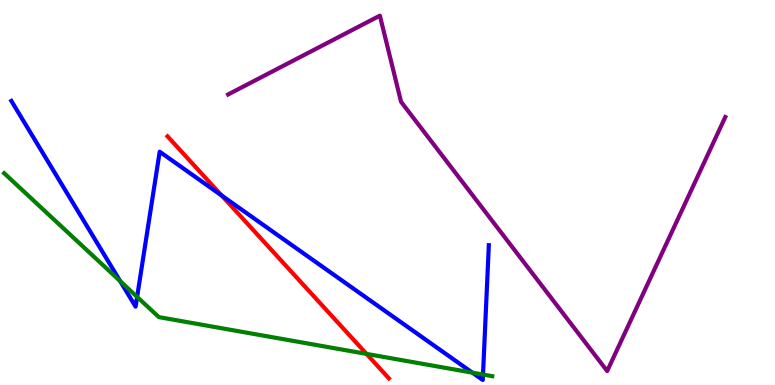[{'lines': ['blue', 'red'], 'intersections': [{'x': 2.86, 'y': 4.92}]}, {'lines': ['green', 'red'], 'intersections': [{'x': 4.73, 'y': 0.808}]}, {'lines': ['purple', 'red'], 'intersections': []}, {'lines': ['blue', 'green'], 'intersections': [{'x': 1.55, 'y': 2.7}, {'x': 1.77, 'y': 2.29}, {'x': 6.09, 'y': 0.321}, {'x': 6.23, 'y': 0.272}]}, {'lines': ['blue', 'purple'], 'intersections': []}, {'lines': ['green', 'purple'], 'intersections': []}]